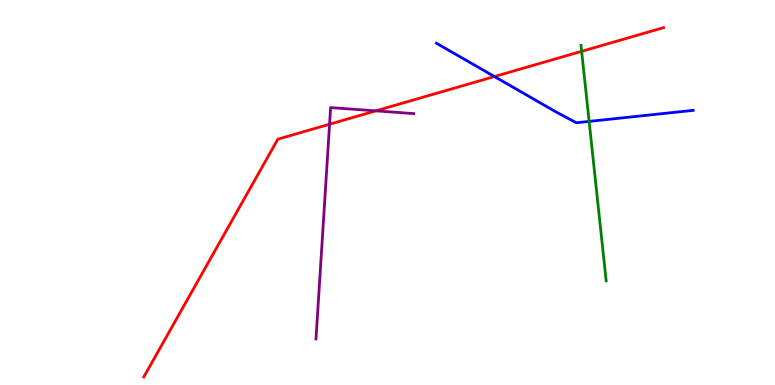[{'lines': ['blue', 'red'], 'intersections': [{'x': 6.38, 'y': 8.01}]}, {'lines': ['green', 'red'], 'intersections': [{'x': 7.51, 'y': 8.67}]}, {'lines': ['purple', 'red'], 'intersections': [{'x': 4.25, 'y': 6.77}, {'x': 4.85, 'y': 7.12}]}, {'lines': ['blue', 'green'], 'intersections': [{'x': 7.6, 'y': 6.85}]}, {'lines': ['blue', 'purple'], 'intersections': []}, {'lines': ['green', 'purple'], 'intersections': []}]